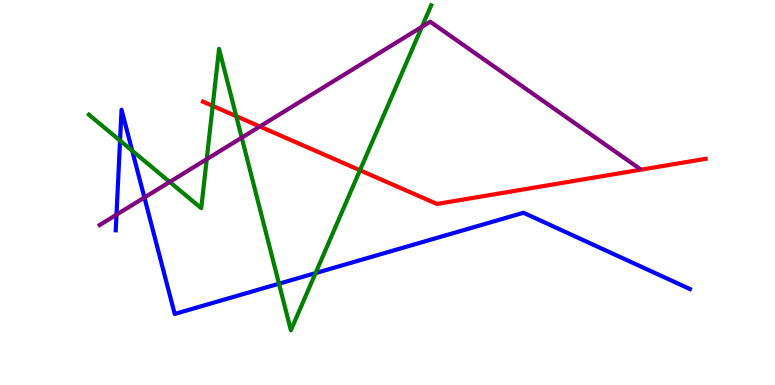[{'lines': ['blue', 'red'], 'intersections': []}, {'lines': ['green', 'red'], 'intersections': [{'x': 2.74, 'y': 7.25}, {'x': 3.05, 'y': 6.98}, {'x': 4.64, 'y': 5.58}]}, {'lines': ['purple', 'red'], 'intersections': [{'x': 3.35, 'y': 6.71}]}, {'lines': ['blue', 'green'], 'intersections': [{'x': 1.55, 'y': 6.35}, {'x': 1.71, 'y': 6.08}, {'x': 3.6, 'y': 2.63}, {'x': 4.07, 'y': 2.91}]}, {'lines': ['blue', 'purple'], 'intersections': [{'x': 1.5, 'y': 4.42}, {'x': 1.86, 'y': 4.87}]}, {'lines': ['green', 'purple'], 'intersections': [{'x': 2.19, 'y': 5.27}, {'x': 2.67, 'y': 5.87}, {'x': 3.12, 'y': 6.42}, {'x': 5.44, 'y': 9.3}]}]